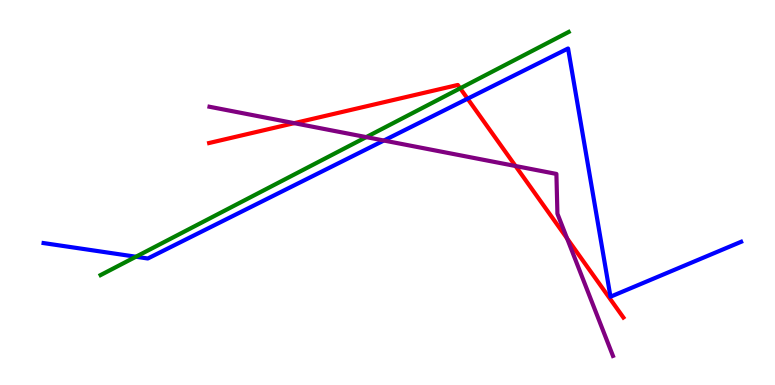[{'lines': ['blue', 'red'], 'intersections': [{'x': 6.03, 'y': 7.44}]}, {'lines': ['green', 'red'], 'intersections': [{'x': 5.94, 'y': 7.71}]}, {'lines': ['purple', 'red'], 'intersections': [{'x': 3.8, 'y': 6.8}, {'x': 6.65, 'y': 5.69}, {'x': 7.32, 'y': 3.81}]}, {'lines': ['blue', 'green'], 'intersections': [{'x': 1.75, 'y': 3.33}]}, {'lines': ['blue', 'purple'], 'intersections': [{'x': 4.95, 'y': 6.35}]}, {'lines': ['green', 'purple'], 'intersections': [{'x': 4.73, 'y': 6.44}]}]